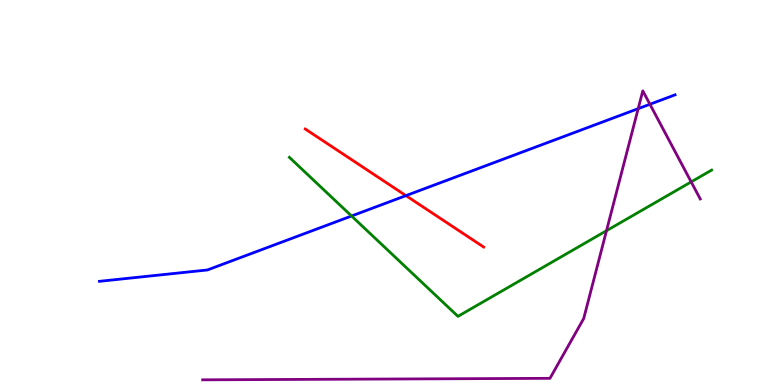[{'lines': ['blue', 'red'], 'intersections': [{'x': 5.24, 'y': 4.92}]}, {'lines': ['green', 'red'], 'intersections': []}, {'lines': ['purple', 'red'], 'intersections': []}, {'lines': ['blue', 'green'], 'intersections': [{'x': 4.54, 'y': 4.39}]}, {'lines': ['blue', 'purple'], 'intersections': [{'x': 8.23, 'y': 7.18}, {'x': 8.39, 'y': 7.29}]}, {'lines': ['green', 'purple'], 'intersections': [{'x': 7.83, 'y': 4.01}, {'x': 8.92, 'y': 5.28}]}]